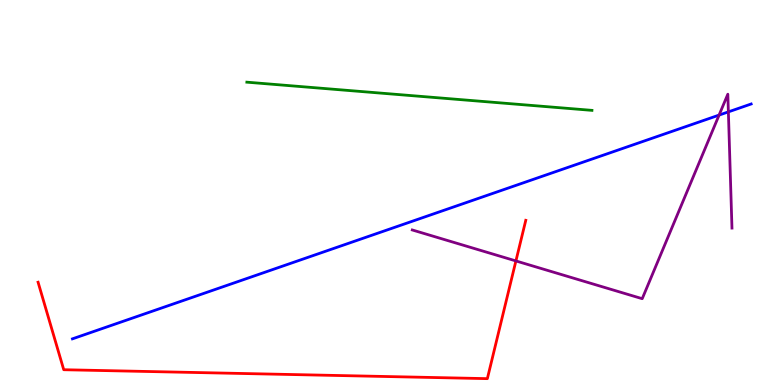[{'lines': ['blue', 'red'], 'intersections': []}, {'lines': ['green', 'red'], 'intersections': []}, {'lines': ['purple', 'red'], 'intersections': [{'x': 6.66, 'y': 3.22}]}, {'lines': ['blue', 'green'], 'intersections': []}, {'lines': ['blue', 'purple'], 'intersections': [{'x': 9.28, 'y': 7.01}, {'x': 9.4, 'y': 7.09}]}, {'lines': ['green', 'purple'], 'intersections': []}]